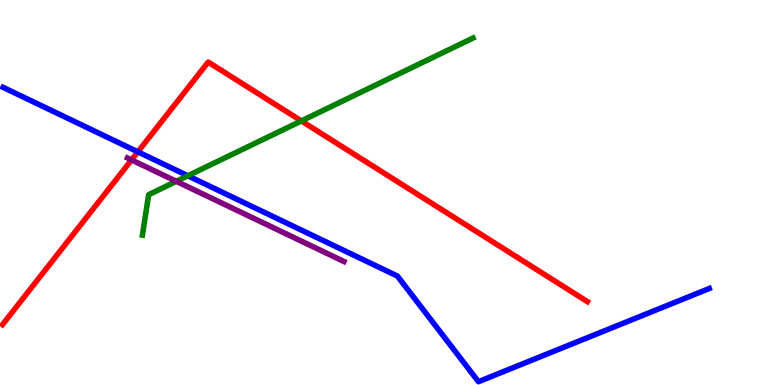[{'lines': ['blue', 'red'], 'intersections': [{'x': 1.78, 'y': 6.06}]}, {'lines': ['green', 'red'], 'intersections': [{'x': 3.89, 'y': 6.86}]}, {'lines': ['purple', 'red'], 'intersections': [{'x': 1.7, 'y': 5.85}]}, {'lines': ['blue', 'green'], 'intersections': [{'x': 2.42, 'y': 5.43}]}, {'lines': ['blue', 'purple'], 'intersections': []}, {'lines': ['green', 'purple'], 'intersections': [{'x': 2.28, 'y': 5.29}]}]